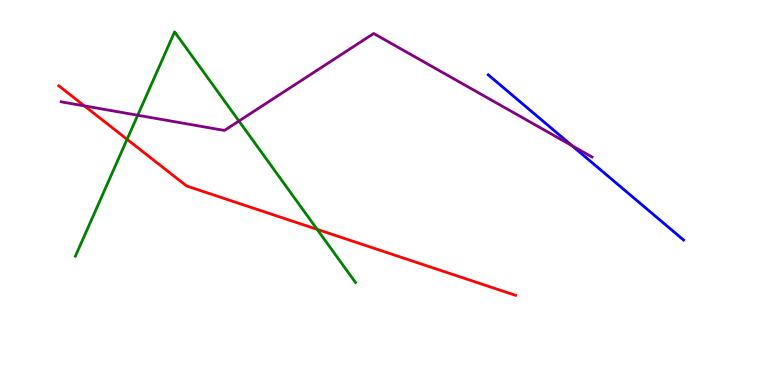[{'lines': ['blue', 'red'], 'intersections': []}, {'lines': ['green', 'red'], 'intersections': [{'x': 1.64, 'y': 6.38}, {'x': 4.09, 'y': 4.04}]}, {'lines': ['purple', 'red'], 'intersections': [{'x': 1.09, 'y': 7.25}]}, {'lines': ['blue', 'green'], 'intersections': []}, {'lines': ['blue', 'purple'], 'intersections': [{'x': 7.38, 'y': 6.21}]}, {'lines': ['green', 'purple'], 'intersections': [{'x': 1.78, 'y': 7.01}, {'x': 3.08, 'y': 6.86}]}]